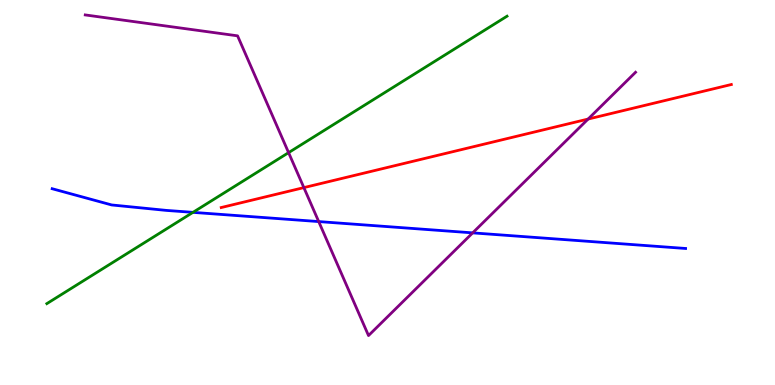[{'lines': ['blue', 'red'], 'intersections': []}, {'lines': ['green', 'red'], 'intersections': []}, {'lines': ['purple', 'red'], 'intersections': [{'x': 3.92, 'y': 5.13}, {'x': 7.59, 'y': 6.91}]}, {'lines': ['blue', 'green'], 'intersections': [{'x': 2.49, 'y': 4.48}]}, {'lines': ['blue', 'purple'], 'intersections': [{'x': 4.11, 'y': 4.24}, {'x': 6.1, 'y': 3.95}]}, {'lines': ['green', 'purple'], 'intersections': [{'x': 3.72, 'y': 6.04}]}]